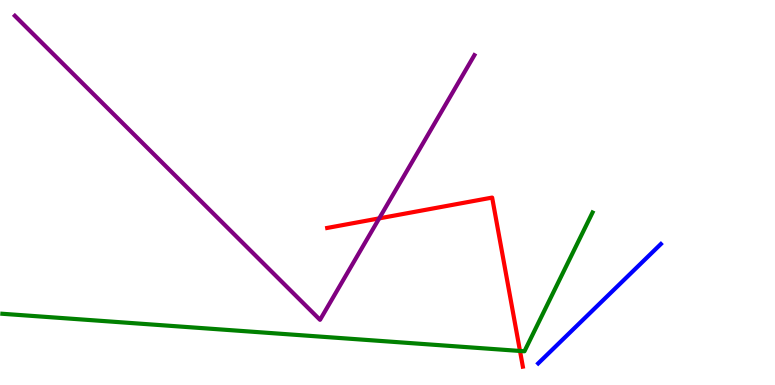[{'lines': ['blue', 'red'], 'intersections': []}, {'lines': ['green', 'red'], 'intersections': [{'x': 6.71, 'y': 0.884}]}, {'lines': ['purple', 'red'], 'intersections': [{'x': 4.89, 'y': 4.33}]}, {'lines': ['blue', 'green'], 'intersections': []}, {'lines': ['blue', 'purple'], 'intersections': []}, {'lines': ['green', 'purple'], 'intersections': []}]